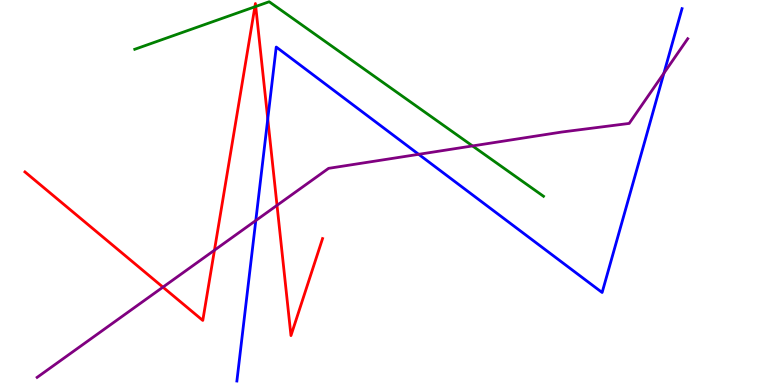[{'lines': ['blue', 'red'], 'intersections': [{'x': 3.46, 'y': 6.91}]}, {'lines': ['green', 'red'], 'intersections': [{'x': 3.29, 'y': 9.82}, {'x': 3.3, 'y': 9.83}]}, {'lines': ['purple', 'red'], 'intersections': [{'x': 2.1, 'y': 2.54}, {'x': 2.77, 'y': 3.5}, {'x': 3.57, 'y': 4.67}]}, {'lines': ['blue', 'green'], 'intersections': []}, {'lines': ['blue', 'purple'], 'intersections': [{'x': 3.3, 'y': 4.27}, {'x': 5.4, 'y': 5.99}, {'x': 8.57, 'y': 8.1}]}, {'lines': ['green', 'purple'], 'intersections': [{'x': 6.1, 'y': 6.21}]}]